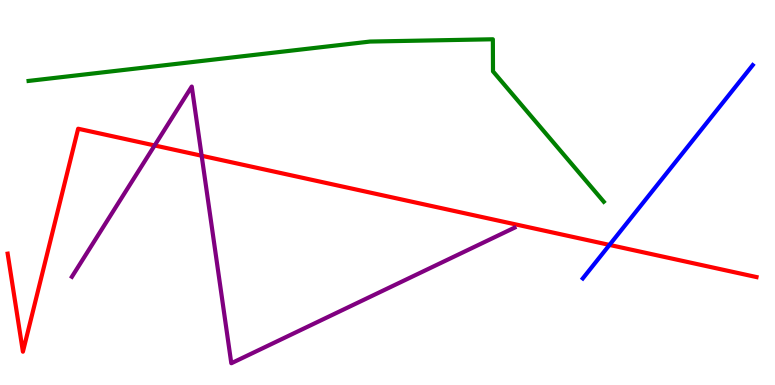[{'lines': ['blue', 'red'], 'intersections': [{'x': 7.86, 'y': 3.64}]}, {'lines': ['green', 'red'], 'intersections': []}, {'lines': ['purple', 'red'], 'intersections': [{'x': 2.0, 'y': 6.22}, {'x': 2.6, 'y': 5.95}]}, {'lines': ['blue', 'green'], 'intersections': []}, {'lines': ['blue', 'purple'], 'intersections': []}, {'lines': ['green', 'purple'], 'intersections': []}]